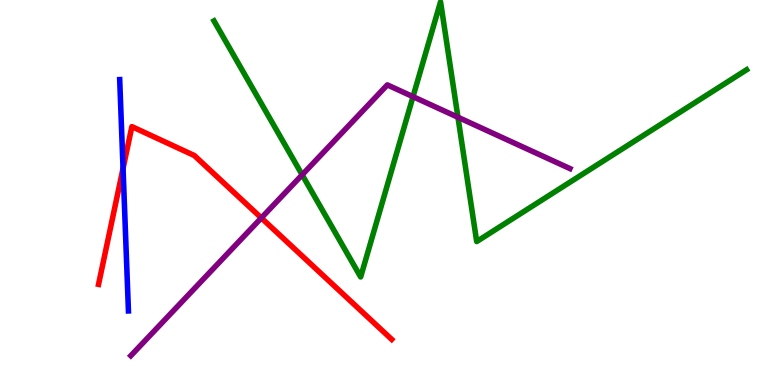[{'lines': ['blue', 'red'], 'intersections': [{'x': 1.59, 'y': 5.63}]}, {'lines': ['green', 'red'], 'intersections': []}, {'lines': ['purple', 'red'], 'intersections': [{'x': 3.37, 'y': 4.34}]}, {'lines': ['blue', 'green'], 'intersections': []}, {'lines': ['blue', 'purple'], 'intersections': []}, {'lines': ['green', 'purple'], 'intersections': [{'x': 3.9, 'y': 5.46}, {'x': 5.33, 'y': 7.49}, {'x': 5.91, 'y': 6.95}]}]